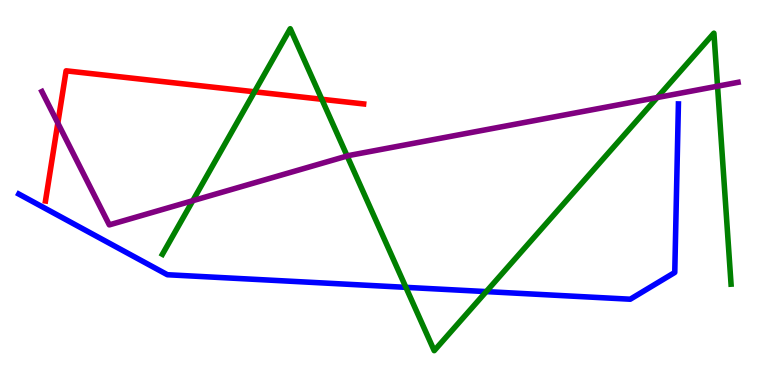[{'lines': ['blue', 'red'], 'intersections': []}, {'lines': ['green', 'red'], 'intersections': [{'x': 3.28, 'y': 7.62}, {'x': 4.15, 'y': 7.42}]}, {'lines': ['purple', 'red'], 'intersections': [{'x': 0.746, 'y': 6.8}]}, {'lines': ['blue', 'green'], 'intersections': [{'x': 5.24, 'y': 2.54}, {'x': 6.27, 'y': 2.43}]}, {'lines': ['blue', 'purple'], 'intersections': []}, {'lines': ['green', 'purple'], 'intersections': [{'x': 2.49, 'y': 4.79}, {'x': 4.48, 'y': 5.95}, {'x': 8.48, 'y': 7.47}, {'x': 9.26, 'y': 7.76}]}]